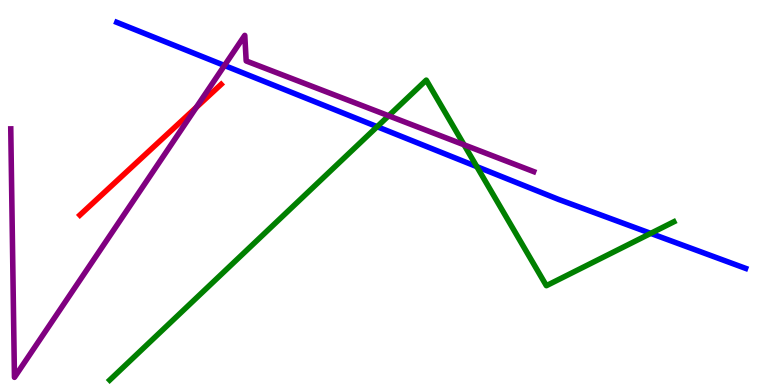[{'lines': ['blue', 'red'], 'intersections': []}, {'lines': ['green', 'red'], 'intersections': []}, {'lines': ['purple', 'red'], 'intersections': [{'x': 2.53, 'y': 7.21}]}, {'lines': ['blue', 'green'], 'intersections': [{'x': 4.87, 'y': 6.71}, {'x': 6.15, 'y': 5.67}, {'x': 8.4, 'y': 3.94}]}, {'lines': ['blue', 'purple'], 'intersections': [{'x': 2.9, 'y': 8.3}]}, {'lines': ['green', 'purple'], 'intersections': [{'x': 5.01, 'y': 6.99}, {'x': 5.99, 'y': 6.24}]}]